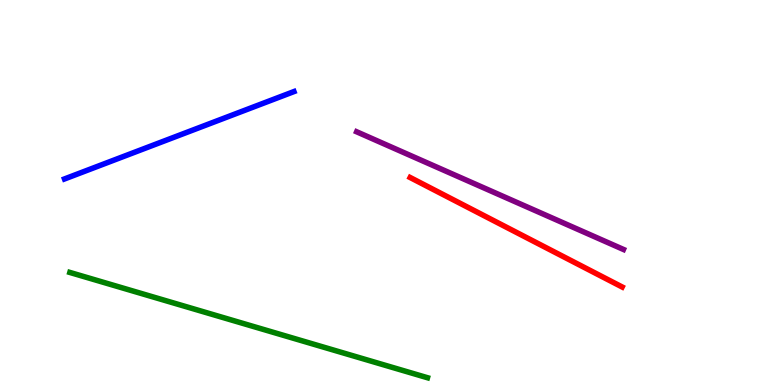[{'lines': ['blue', 'red'], 'intersections': []}, {'lines': ['green', 'red'], 'intersections': []}, {'lines': ['purple', 'red'], 'intersections': []}, {'lines': ['blue', 'green'], 'intersections': []}, {'lines': ['blue', 'purple'], 'intersections': []}, {'lines': ['green', 'purple'], 'intersections': []}]